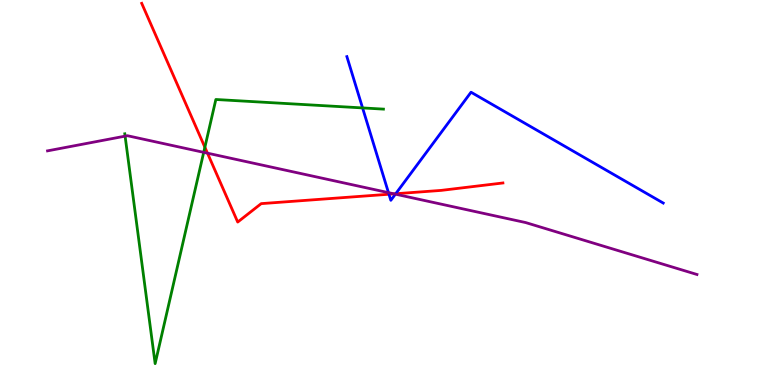[{'lines': ['blue', 'red'], 'intersections': [{'x': 5.02, 'y': 4.95}, {'x': 5.11, 'y': 4.97}]}, {'lines': ['green', 'red'], 'intersections': [{'x': 2.64, 'y': 6.18}]}, {'lines': ['purple', 'red'], 'intersections': [{'x': 2.68, 'y': 6.02}, {'x': 5.08, 'y': 4.96}]}, {'lines': ['blue', 'green'], 'intersections': [{'x': 4.68, 'y': 7.2}]}, {'lines': ['blue', 'purple'], 'intersections': [{'x': 5.01, 'y': 5.0}, {'x': 5.1, 'y': 4.96}]}, {'lines': ['green', 'purple'], 'intersections': [{'x': 1.61, 'y': 6.46}, {'x': 2.63, 'y': 6.04}]}]